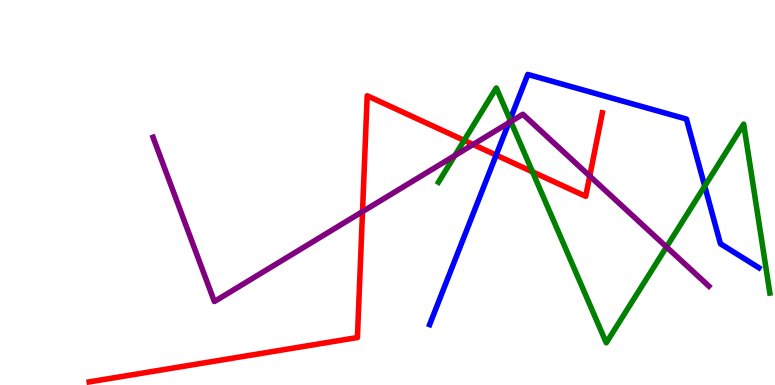[{'lines': ['blue', 'red'], 'intersections': [{'x': 6.4, 'y': 5.97}]}, {'lines': ['green', 'red'], 'intersections': [{'x': 5.99, 'y': 6.35}, {'x': 6.87, 'y': 5.54}]}, {'lines': ['purple', 'red'], 'intersections': [{'x': 4.68, 'y': 4.5}, {'x': 6.1, 'y': 6.25}, {'x': 7.61, 'y': 5.43}]}, {'lines': ['blue', 'green'], 'intersections': [{'x': 6.58, 'y': 6.89}, {'x': 9.09, 'y': 5.17}]}, {'lines': ['blue', 'purple'], 'intersections': [{'x': 6.57, 'y': 6.81}]}, {'lines': ['green', 'purple'], 'intersections': [{'x': 5.87, 'y': 5.96}, {'x': 6.59, 'y': 6.84}, {'x': 8.6, 'y': 3.59}]}]